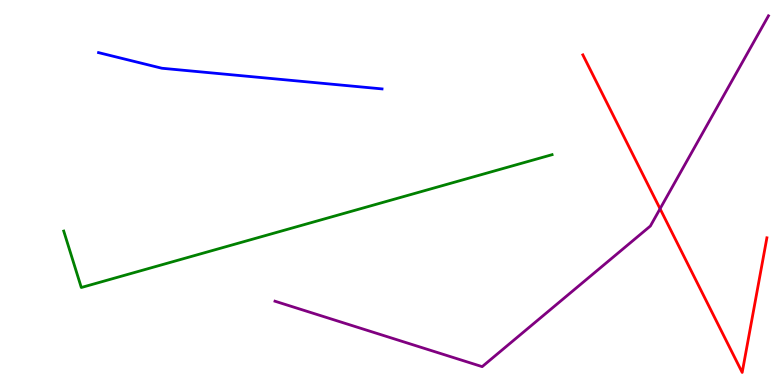[{'lines': ['blue', 'red'], 'intersections': []}, {'lines': ['green', 'red'], 'intersections': []}, {'lines': ['purple', 'red'], 'intersections': [{'x': 8.52, 'y': 4.58}]}, {'lines': ['blue', 'green'], 'intersections': []}, {'lines': ['blue', 'purple'], 'intersections': []}, {'lines': ['green', 'purple'], 'intersections': []}]